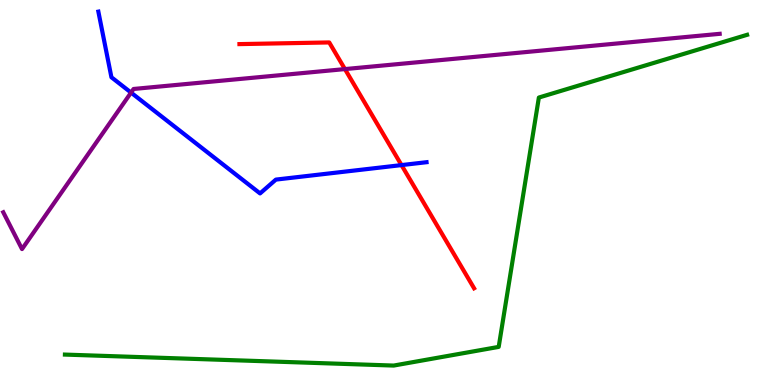[{'lines': ['blue', 'red'], 'intersections': [{'x': 5.18, 'y': 5.71}]}, {'lines': ['green', 'red'], 'intersections': []}, {'lines': ['purple', 'red'], 'intersections': [{'x': 4.45, 'y': 8.21}]}, {'lines': ['blue', 'green'], 'intersections': []}, {'lines': ['blue', 'purple'], 'intersections': [{'x': 1.69, 'y': 7.59}]}, {'lines': ['green', 'purple'], 'intersections': []}]